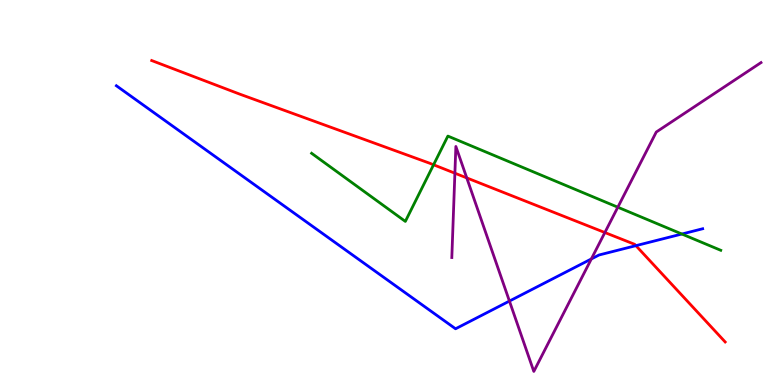[{'lines': ['blue', 'red'], 'intersections': [{'x': 8.21, 'y': 3.62}]}, {'lines': ['green', 'red'], 'intersections': [{'x': 5.59, 'y': 5.72}]}, {'lines': ['purple', 'red'], 'intersections': [{'x': 5.87, 'y': 5.5}, {'x': 6.02, 'y': 5.38}, {'x': 7.8, 'y': 3.96}]}, {'lines': ['blue', 'green'], 'intersections': [{'x': 8.8, 'y': 3.92}]}, {'lines': ['blue', 'purple'], 'intersections': [{'x': 6.57, 'y': 2.18}, {'x': 7.63, 'y': 3.27}]}, {'lines': ['green', 'purple'], 'intersections': [{'x': 7.97, 'y': 4.62}]}]